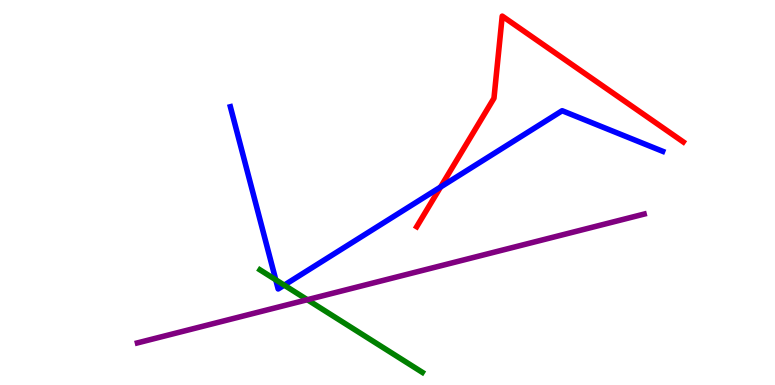[{'lines': ['blue', 'red'], 'intersections': [{'x': 5.68, 'y': 5.14}]}, {'lines': ['green', 'red'], 'intersections': []}, {'lines': ['purple', 'red'], 'intersections': []}, {'lines': ['blue', 'green'], 'intersections': [{'x': 3.56, 'y': 2.73}, {'x': 3.67, 'y': 2.59}]}, {'lines': ['blue', 'purple'], 'intersections': []}, {'lines': ['green', 'purple'], 'intersections': [{'x': 3.97, 'y': 2.22}]}]